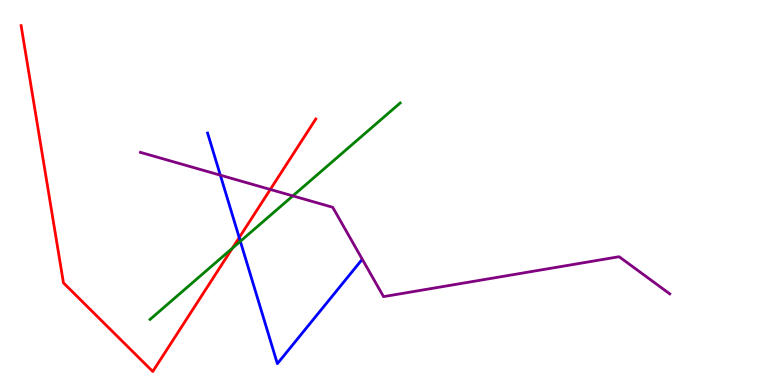[{'lines': ['blue', 'red'], 'intersections': [{'x': 3.09, 'y': 3.83}]}, {'lines': ['green', 'red'], 'intersections': [{'x': 3.0, 'y': 3.55}]}, {'lines': ['purple', 'red'], 'intersections': [{'x': 3.49, 'y': 5.08}]}, {'lines': ['blue', 'green'], 'intersections': [{'x': 3.1, 'y': 3.73}]}, {'lines': ['blue', 'purple'], 'intersections': [{'x': 2.84, 'y': 5.45}]}, {'lines': ['green', 'purple'], 'intersections': [{'x': 3.78, 'y': 4.91}]}]